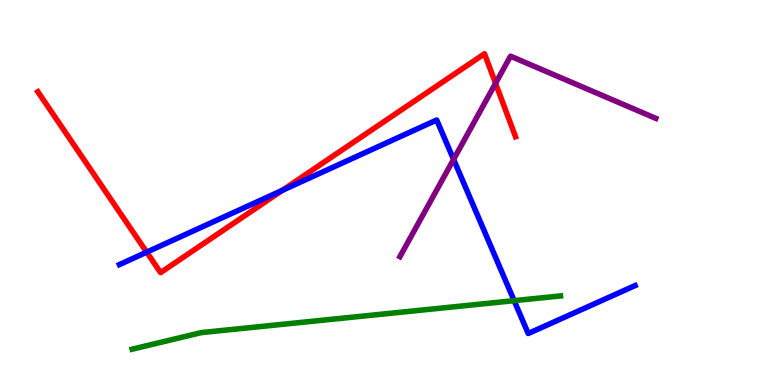[{'lines': ['blue', 'red'], 'intersections': [{'x': 1.89, 'y': 3.45}, {'x': 3.64, 'y': 5.06}]}, {'lines': ['green', 'red'], 'intersections': []}, {'lines': ['purple', 'red'], 'intersections': [{'x': 6.39, 'y': 7.84}]}, {'lines': ['blue', 'green'], 'intersections': [{'x': 6.63, 'y': 2.19}]}, {'lines': ['blue', 'purple'], 'intersections': [{'x': 5.85, 'y': 5.86}]}, {'lines': ['green', 'purple'], 'intersections': []}]